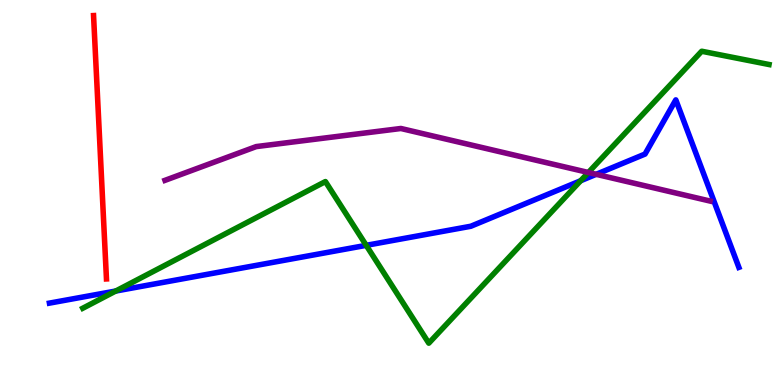[{'lines': ['blue', 'red'], 'intersections': []}, {'lines': ['green', 'red'], 'intersections': []}, {'lines': ['purple', 'red'], 'intersections': []}, {'lines': ['blue', 'green'], 'intersections': [{'x': 1.49, 'y': 2.44}, {'x': 4.73, 'y': 3.63}, {'x': 7.49, 'y': 5.31}]}, {'lines': ['blue', 'purple'], 'intersections': [{'x': 7.69, 'y': 5.47}]}, {'lines': ['green', 'purple'], 'intersections': [{'x': 7.59, 'y': 5.52}]}]